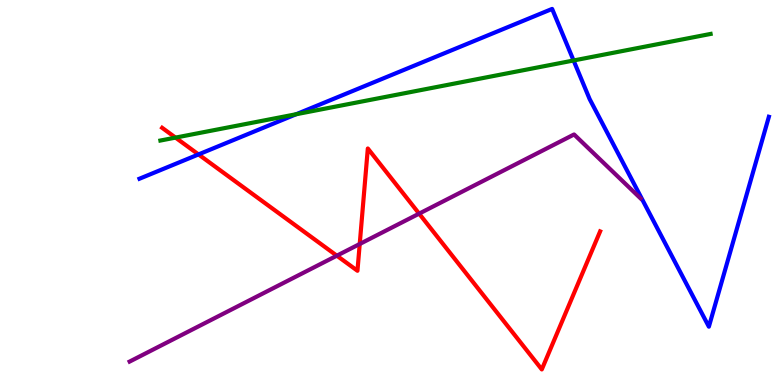[{'lines': ['blue', 'red'], 'intersections': [{'x': 2.56, 'y': 5.99}]}, {'lines': ['green', 'red'], 'intersections': [{'x': 2.26, 'y': 6.43}]}, {'lines': ['purple', 'red'], 'intersections': [{'x': 4.35, 'y': 3.36}, {'x': 4.64, 'y': 3.66}, {'x': 5.41, 'y': 4.45}]}, {'lines': ['blue', 'green'], 'intersections': [{'x': 3.82, 'y': 7.03}, {'x': 7.4, 'y': 8.43}]}, {'lines': ['blue', 'purple'], 'intersections': []}, {'lines': ['green', 'purple'], 'intersections': []}]